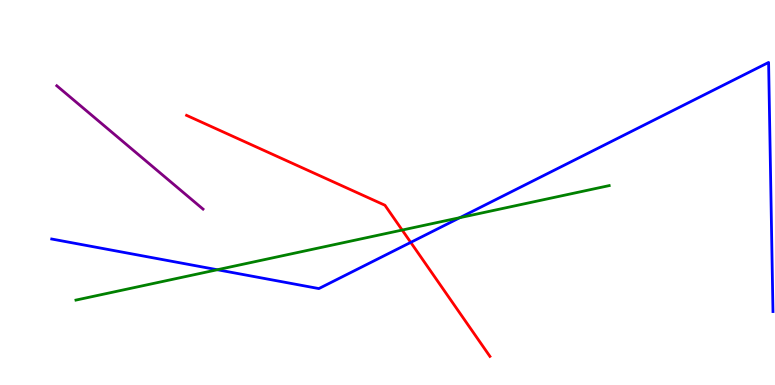[{'lines': ['blue', 'red'], 'intersections': [{'x': 5.3, 'y': 3.7}]}, {'lines': ['green', 'red'], 'intersections': [{'x': 5.19, 'y': 4.02}]}, {'lines': ['purple', 'red'], 'intersections': []}, {'lines': ['blue', 'green'], 'intersections': [{'x': 2.8, 'y': 2.99}, {'x': 5.93, 'y': 4.35}]}, {'lines': ['blue', 'purple'], 'intersections': []}, {'lines': ['green', 'purple'], 'intersections': []}]